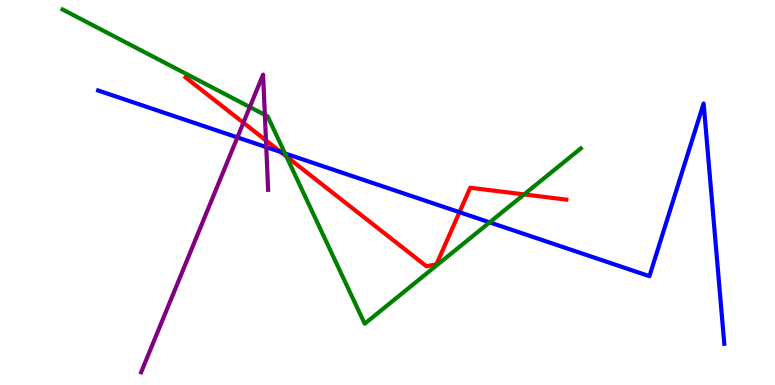[{'lines': ['blue', 'red'], 'intersections': [{'x': 3.62, 'y': 6.05}, {'x': 5.93, 'y': 4.49}]}, {'lines': ['green', 'red'], 'intersections': [{'x': 3.7, 'y': 5.94}, {'x': 6.76, 'y': 4.95}]}, {'lines': ['purple', 'red'], 'intersections': [{'x': 3.14, 'y': 6.81}, {'x': 3.43, 'y': 6.35}]}, {'lines': ['blue', 'green'], 'intersections': [{'x': 3.68, 'y': 6.01}, {'x': 6.32, 'y': 4.22}]}, {'lines': ['blue', 'purple'], 'intersections': [{'x': 3.06, 'y': 6.43}, {'x': 3.44, 'y': 6.18}]}, {'lines': ['green', 'purple'], 'intersections': [{'x': 3.22, 'y': 7.22}, {'x': 3.42, 'y': 7.02}]}]